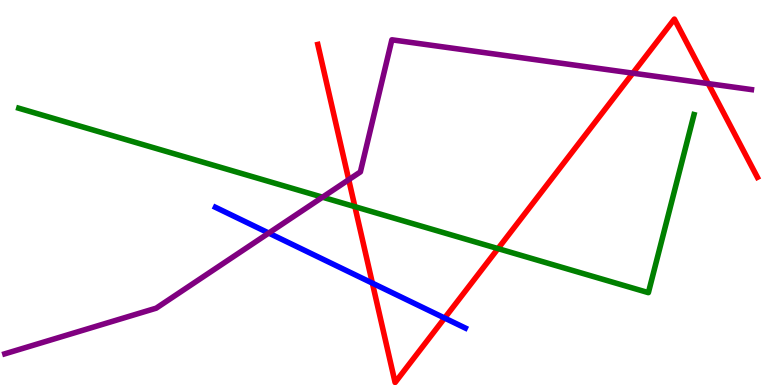[{'lines': ['blue', 'red'], 'intersections': [{'x': 4.8, 'y': 2.65}, {'x': 5.74, 'y': 1.74}]}, {'lines': ['green', 'red'], 'intersections': [{'x': 4.58, 'y': 4.63}, {'x': 6.43, 'y': 3.54}]}, {'lines': ['purple', 'red'], 'intersections': [{'x': 4.5, 'y': 5.33}, {'x': 8.17, 'y': 8.1}, {'x': 9.14, 'y': 7.83}]}, {'lines': ['blue', 'green'], 'intersections': []}, {'lines': ['blue', 'purple'], 'intersections': [{'x': 3.47, 'y': 3.95}]}, {'lines': ['green', 'purple'], 'intersections': [{'x': 4.16, 'y': 4.88}]}]